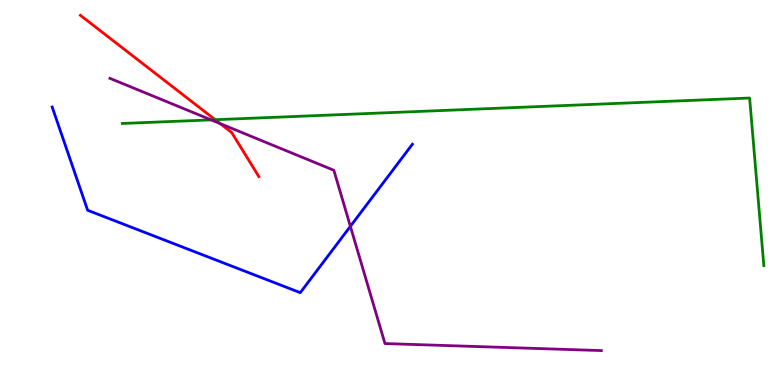[{'lines': ['blue', 'red'], 'intersections': []}, {'lines': ['green', 'red'], 'intersections': [{'x': 2.78, 'y': 6.89}]}, {'lines': ['purple', 'red'], 'intersections': [{'x': 2.84, 'y': 6.79}]}, {'lines': ['blue', 'green'], 'intersections': []}, {'lines': ['blue', 'purple'], 'intersections': [{'x': 4.52, 'y': 4.12}]}, {'lines': ['green', 'purple'], 'intersections': [{'x': 2.72, 'y': 6.89}]}]